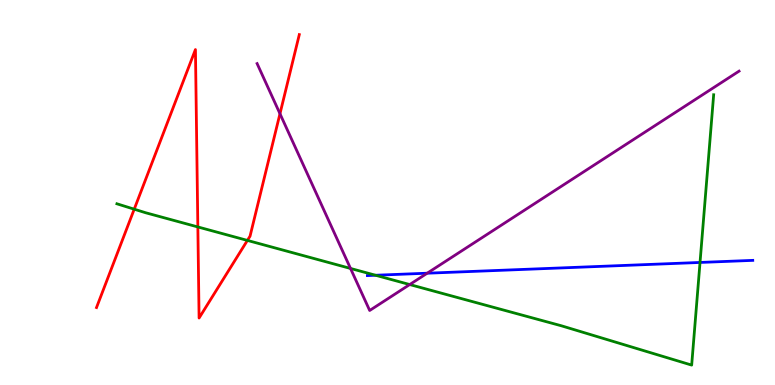[{'lines': ['blue', 'red'], 'intersections': []}, {'lines': ['green', 'red'], 'intersections': [{'x': 1.73, 'y': 4.57}, {'x': 2.55, 'y': 4.11}, {'x': 3.19, 'y': 3.76}]}, {'lines': ['purple', 'red'], 'intersections': [{'x': 3.61, 'y': 7.05}]}, {'lines': ['blue', 'green'], 'intersections': [{'x': 4.85, 'y': 2.85}, {'x': 9.03, 'y': 3.18}]}, {'lines': ['blue', 'purple'], 'intersections': [{'x': 5.51, 'y': 2.9}]}, {'lines': ['green', 'purple'], 'intersections': [{'x': 4.52, 'y': 3.03}, {'x': 5.29, 'y': 2.61}]}]